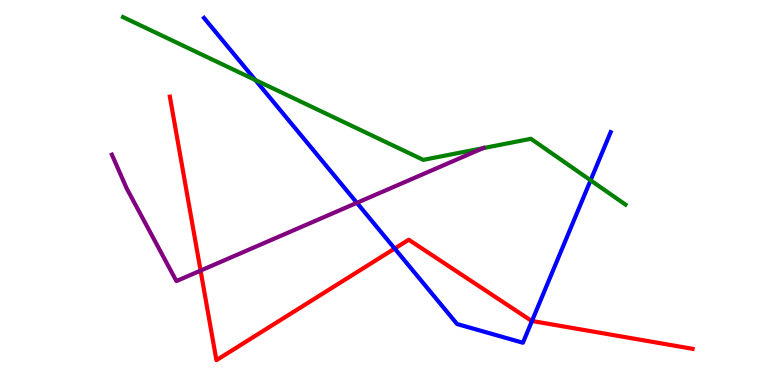[{'lines': ['blue', 'red'], 'intersections': [{'x': 5.09, 'y': 3.54}, {'x': 6.86, 'y': 1.66}]}, {'lines': ['green', 'red'], 'intersections': []}, {'lines': ['purple', 'red'], 'intersections': [{'x': 2.59, 'y': 2.97}]}, {'lines': ['blue', 'green'], 'intersections': [{'x': 3.29, 'y': 7.92}, {'x': 7.62, 'y': 5.32}]}, {'lines': ['blue', 'purple'], 'intersections': [{'x': 4.61, 'y': 4.73}]}, {'lines': ['green', 'purple'], 'intersections': [{'x': 6.23, 'y': 6.15}]}]